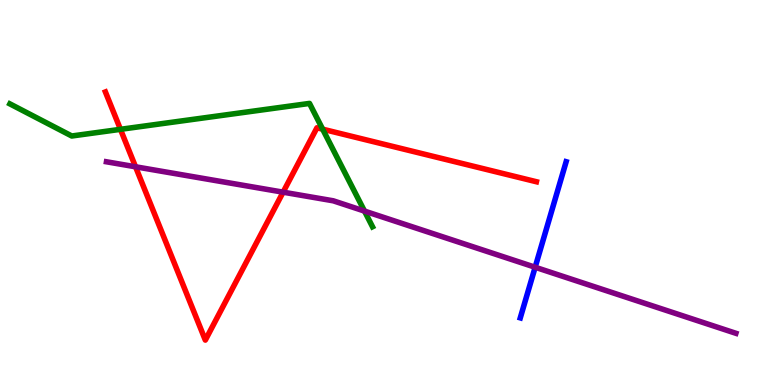[{'lines': ['blue', 'red'], 'intersections': []}, {'lines': ['green', 'red'], 'intersections': [{'x': 1.55, 'y': 6.64}, {'x': 4.16, 'y': 6.64}]}, {'lines': ['purple', 'red'], 'intersections': [{'x': 1.75, 'y': 5.67}, {'x': 3.65, 'y': 5.01}]}, {'lines': ['blue', 'green'], 'intersections': []}, {'lines': ['blue', 'purple'], 'intersections': [{'x': 6.91, 'y': 3.06}]}, {'lines': ['green', 'purple'], 'intersections': [{'x': 4.7, 'y': 4.52}]}]